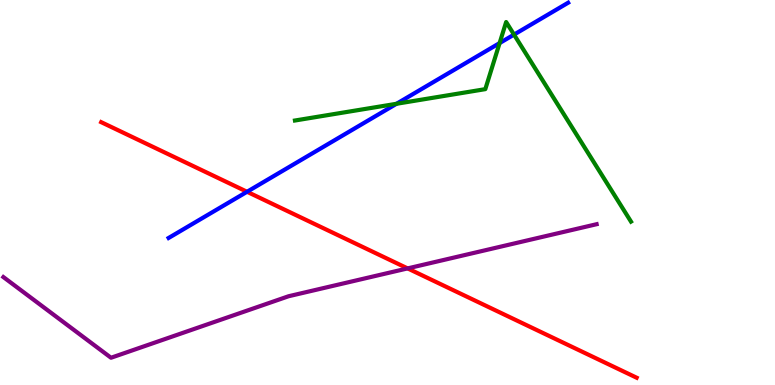[{'lines': ['blue', 'red'], 'intersections': [{'x': 3.19, 'y': 5.02}]}, {'lines': ['green', 'red'], 'intersections': []}, {'lines': ['purple', 'red'], 'intersections': [{'x': 5.26, 'y': 3.03}]}, {'lines': ['blue', 'green'], 'intersections': [{'x': 5.12, 'y': 7.3}, {'x': 6.45, 'y': 8.88}, {'x': 6.63, 'y': 9.1}]}, {'lines': ['blue', 'purple'], 'intersections': []}, {'lines': ['green', 'purple'], 'intersections': []}]